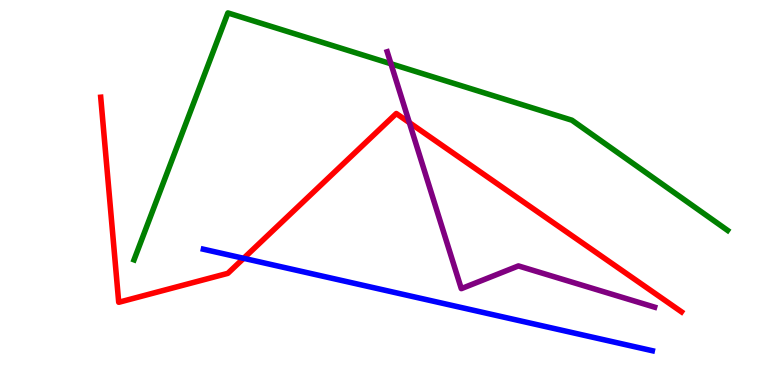[{'lines': ['blue', 'red'], 'intersections': [{'x': 3.14, 'y': 3.29}]}, {'lines': ['green', 'red'], 'intersections': []}, {'lines': ['purple', 'red'], 'intersections': [{'x': 5.28, 'y': 6.82}]}, {'lines': ['blue', 'green'], 'intersections': []}, {'lines': ['blue', 'purple'], 'intersections': []}, {'lines': ['green', 'purple'], 'intersections': [{'x': 5.04, 'y': 8.34}]}]